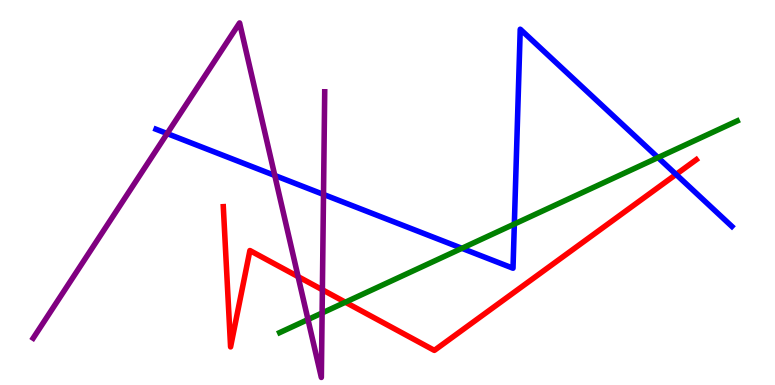[{'lines': ['blue', 'red'], 'intersections': [{'x': 8.72, 'y': 5.47}]}, {'lines': ['green', 'red'], 'intersections': [{'x': 4.46, 'y': 2.15}]}, {'lines': ['purple', 'red'], 'intersections': [{'x': 3.85, 'y': 2.81}, {'x': 4.16, 'y': 2.47}]}, {'lines': ['blue', 'green'], 'intersections': [{'x': 5.96, 'y': 3.55}, {'x': 6.64, 'y': 4.18}, {'x': 8.49, 'y': 5.91}]}, {'lines': ['blue', 'purple'], 'intersections': [{'x': 2.16, 'y': 6.53}, {'x': 3.55, 'y': 5.44}, {'x': 4.17, 'y': 4.95}]}, {'lines': ['green', 'purple'], 'intersections': [{'x': 3.97, 'y': 1.7}, {'x': 4.16, 'y': 1.87}]}]